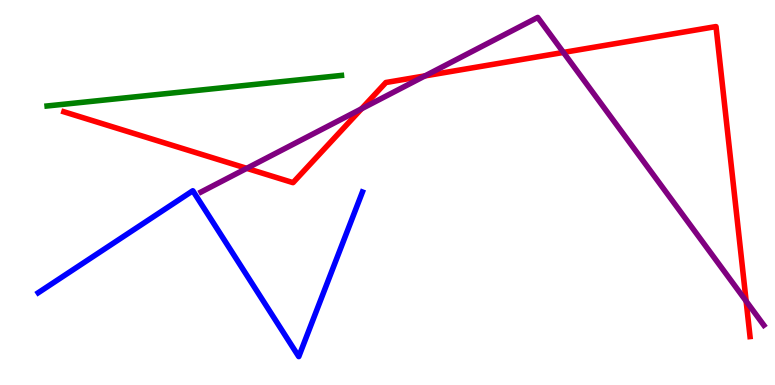[{'lines': ['blue', 'red'], 'intersections': []}, {'lines': ['green', 'red'], 'intersections': []}, {'lines': ['purple', 'red'], 'intersections': [{'x': 3.18, 'y': 5.63}, {'x': 4.66, 'y': 7.17}, {'x': 5.48, 'y': 8.03}, {'x': 7.27, 'y': 8.64}, {'x': 9.63, 'y': 2.18}]}, {'lines': ['blue', 'green'], 'intersections': []}, {'lines': ['blue', 'purple'], 'intersections': []}, {'lines': ['green', 'purple'], 'intersections': []}]